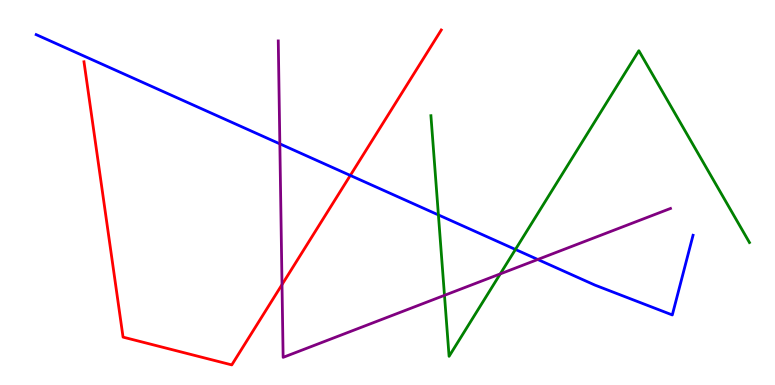[{'lines': ['blue', 'red'], 'intersections': [{'x': 4.52, 'y': 5.44}]}, {'lines': ['green', 'red'], 'intersections': []}, {'lines': ['purple', 'red'], 'intersections': [{'x': 3.64, 'y': 2.61}]}, {'lines': ['blue', 'green'], 'intersections': [{'x': 5.66, 'y': 4.42}, {'x': 6.65, 'y': 3.52}]}, {'lines': ['blue', 'purple'], 'intersections': [{'x': 3.61, 'y': 6.26}, {'x': 6.94, 'y': 3.26}]}, {'lines': ['green', 'purple'], 'intersections': [{'x': 5.74, 'y': 2.33}, {'x': 6.45, 'y': 2.89}]}]